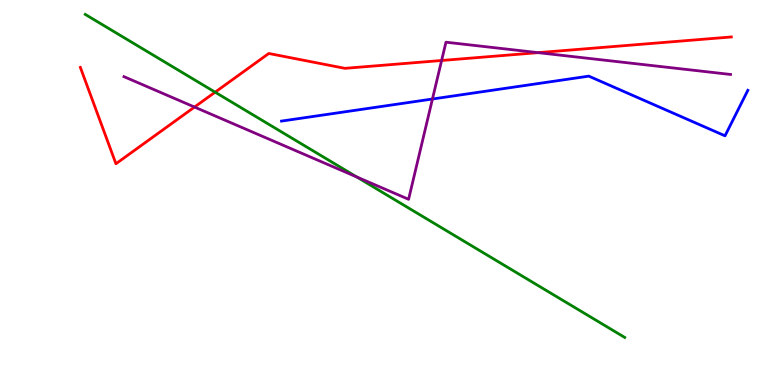[{'lines': ['blue', 'red'], 'intersections': []}, {'lines': ['green', 'red'], 'intersections': [{'x': 2.78, 'y': 7.61}]}, {'lines': ['purple', 'red'], 'intersections': [{'x': 2.51, 'y': 7.22}, {'x': 5.7, 'y': 8.43}, {'x': 6.94, 'y': 8.63}]}, {'lines': ['blue', 'green'], 'intersections': []}, {'lines': ['blue', 'purple'], 'intersections': [{'x': 5.58, 'y': 7.43}]}, {'lines': ['green', 'purple'], 'intersections': [{'x': 4.6, 'y': 5.4}]}]